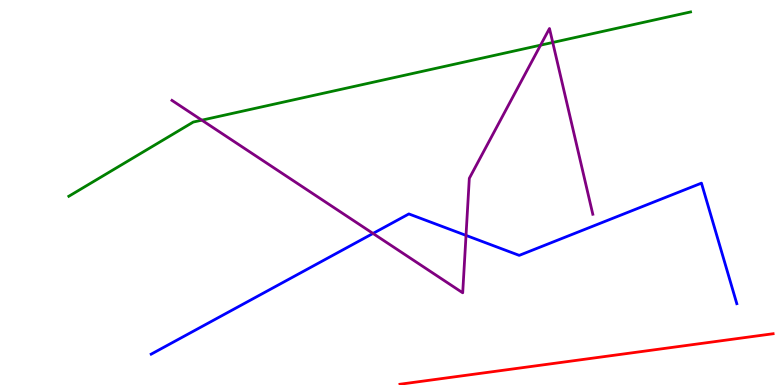[{'lines': ['blue', 'red'], 'intersections': []}, {'lines': ['green', 'red'], 'intersections': []}, {'lines': ['purple', 'red'], 'intersections': []}, {'lines': ['blue', 'green'], 'intersections': []}, {'lines': ['blue', 'purple'], 'intersections': [{'x': 4.81, 'y': 3.94}, {'x': 6.01, 'y': 3.89}]}, {'lines': ['green', 'purple'], 'intersections': [{'x': 2.6, 'y': 6.88}, {'x': 6.97, 'y': 8.83}, {'x': 7.13, 'y': 8.9}]}]